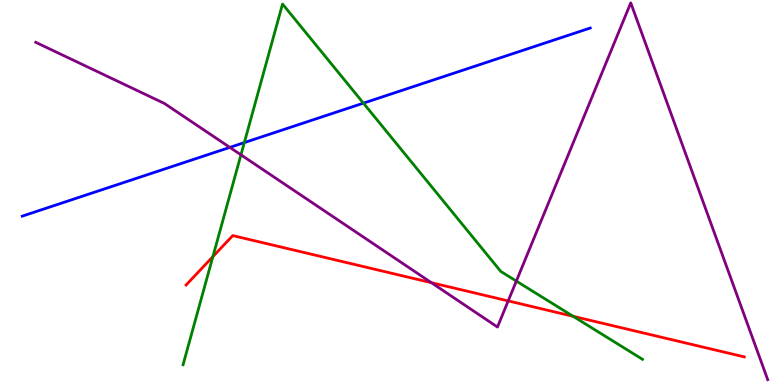[{'lines': ['blue', 'red'], 'intersections': []}, {'lines': ['green', 'red'], 'intersections': [{'x': 2.75, 'y': 3.33}, {'x': 7.39, 'y': 1.78}]}, {'lines': ['purple', 'red'], 'intersections': [{'x': 5.57, 'y': 2.66}, {'x': 6.56, 'y': 2.18}]}, {'lines': ['blue', 'green'], 'intersections': [{'x': 3.15, 'y': 6.3}, {'x': 4.69, 'y': 7.32}]}, {'lines': ['blue', 'purple'], 'intersections': [{'x': 2.97, 'y': 6.17}]}, {'lines': ['green', 'purple'], 'intersections': [{'x': 3.11, 'y': 5.98}, {'x': 6.66, 'y': 2.7}]}]